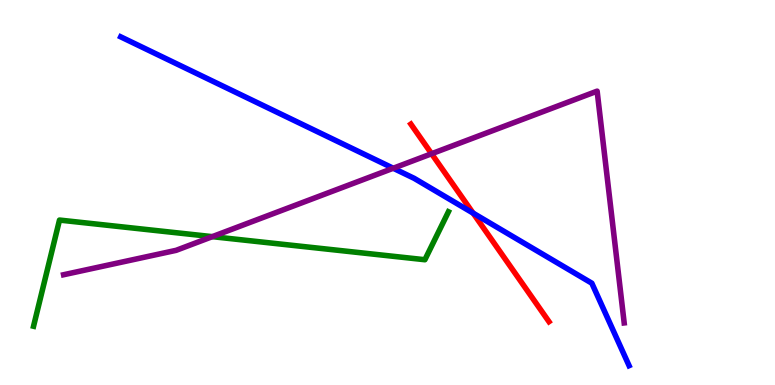[{'lines': ['blue', 'red'], 'intersections': [{'x': 6.1, 'y': 4.46}]}, {'lines': ['green', 'red'], 'intersections': []}, {'lines': ['purple', 'red'], 'intersections': [{'x': 5.57, 'y': 6.01}]}, {'lines': ['blue', 'green'], 'intersections': []}, {'lines': ['blue', 'purple'], 'intersections': [{'x': 5.07, 'y': 5.63}]}, {'lines': ['green', 'purple'], 'intersections': [{'x': 2.74, 'y': 3.85}]}]